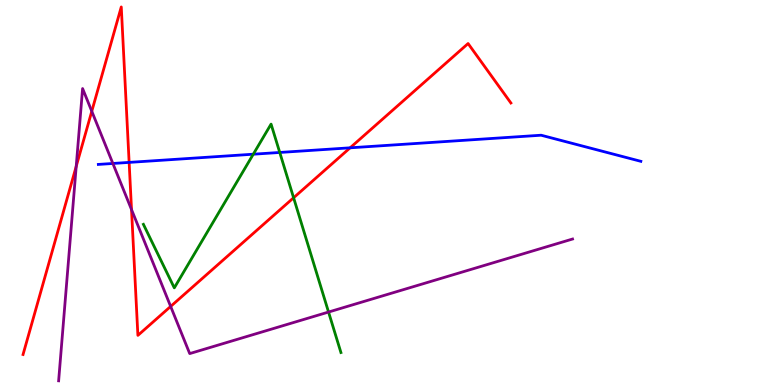[{'lines': ['blue', 'red'], 'intersections': [{'x': 1.67, 'y': 5.78}, {'x': 4.52, 'y': 6.16}]}, {'lines': ['green', 'red'], 'intersections': [{'x': 3.79, 'y': 4.86}]}, {'lines': ['purple', 'red'], 'intersections': [{'x': 0.983, 'y': 5.68}, {'x': 1.18, 'y': 7.11}, {'x': 1.7, 'y': 4.56}, {'x': 2.2, 'y': 2.04}]}, {'lines': ['blue', 'green'], 'intersections': [{'x': 3.27, 'y': 5.99}, {'x': 3.61, 'y': 6.04}]}, {'lines': ['blue', 'purple'], 'intersections': [{'x': 1.46, 'y': 5.75}]}, {'lines': ['green', 'purple'], 'intersections': [{'x': 4.24, 'y': 1.9}]}]